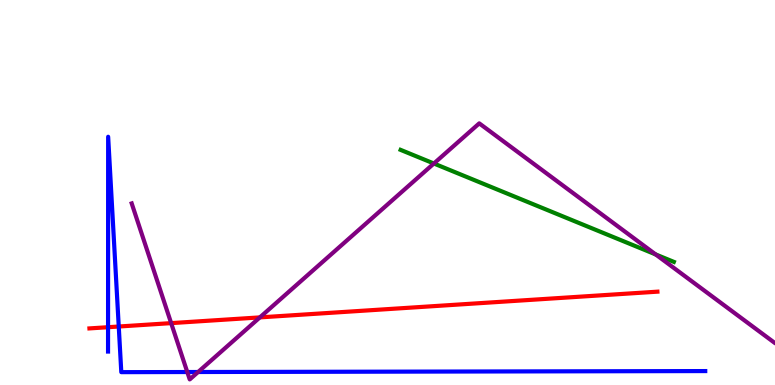[{'lines': ['blue', 'red'], 'intersections': [{'x': 1.39, 'y': 1.5}, {'x': 1.53, 'y': 1.52}]}, {'lines': ['green', 'red'], 'intersections': []}, {'lines': ['purple', 'red'], 'intersections': [{'x': 2.21, 'y': 1.61}, {'x': 3.35, 'y': 1.76}]}, {'lines': ['blue', 'green'], 'intersections': []}, {'lines': ['blue', 'purple'], 'intersections': [{'x': 2.42, 'y': 0.337}, {'x': 2.56, 'y': 0.337}]}, {'lines': ['green', 'purple'], 'intersections': [{'x': 5.6, 'y': 5.75}, {'x': 8.46, 'y': 3.39}]}]